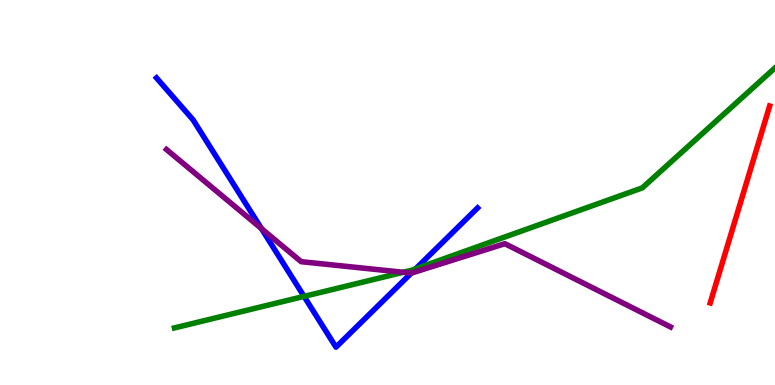[{'lines': ['blue', 'red'], 'intersections': []}, {'lines': ['green', 'red'], 'intersections': []}, {'lines': ['purple', 'red'], 'intersections': []}, {'lines': ['blue', 'green'], 'intersections': [{'x': 3.92, 'y': 2.3}, {'x': 5.36, 'y': 3.02}]}, {'lines': ['blue', 'purple'], 'intersections': [{'x': 3.37, 'y': 4.06}, {'x': 5.31, 'y': 2.91}]}, {'lines': ['green', 'purple'], 'intersections': [{'x': 5.2, 'y': 2.93}]}]